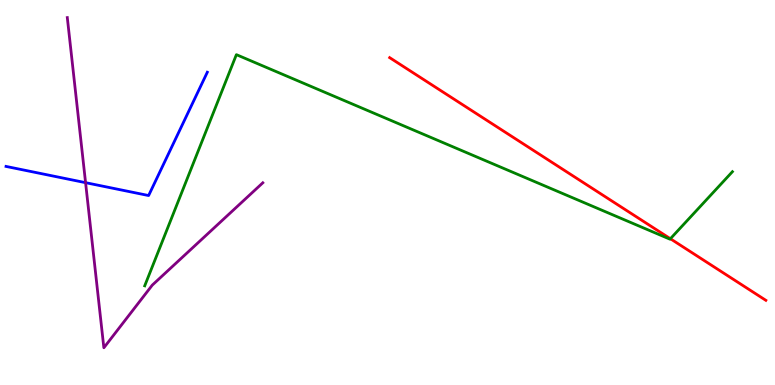[{'lines': ['blue', 'red'], 'intersections': []}, {'lines': ['green', 'red'], 'intersections': [{'x': 8.65, 'y': 3.8}]}, {'lines': ['purple', 'red'], 'intersections': []}, {'lines': ['blue', 'green'], 'intersections': []}, {'lines': ['blue', 'purple'], 'intersections': [{'x': 1.1, 'y': 5.26}]}, {'lines': ['green', 'purple'], 'intersections': []}]